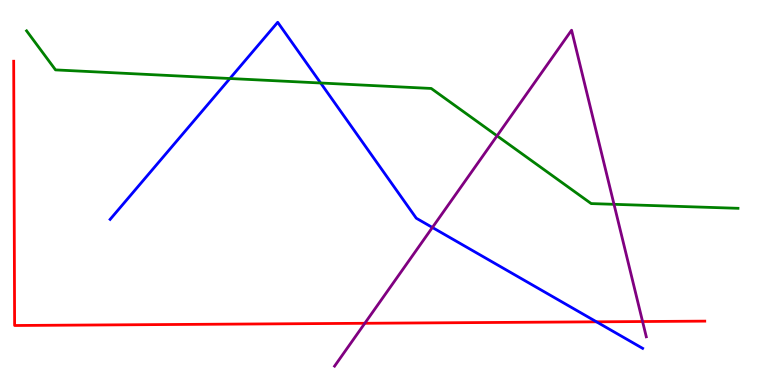[{'lines': ['blue', 'red'], 'intersections': [{'x': 7.7, 'y': 1.64}]}, {'lines': ['green', 'red'], 'intersections': []}, {'lines': ['purple', 'red'], 'intersections': [{'x': 4.71, 'y': 1.6}, {'x': 8.29, 'y': 1.65}]}, {'lines': ['blue', 'green'], 'intersections': [{'x': 2.97, 'y': 7.96}, {'x': 4.14, 'y': 7.84}]}, {'lines': ['blue', 'purple'], 'intersections': [{'x': 5.58, 'y': 4.09}]}, {'lines': ['green', 'purple'], 'intersections': [{'x': 6.41, 'y': 6.47}, {'x': 7.92, 'y': 4.69}]}]